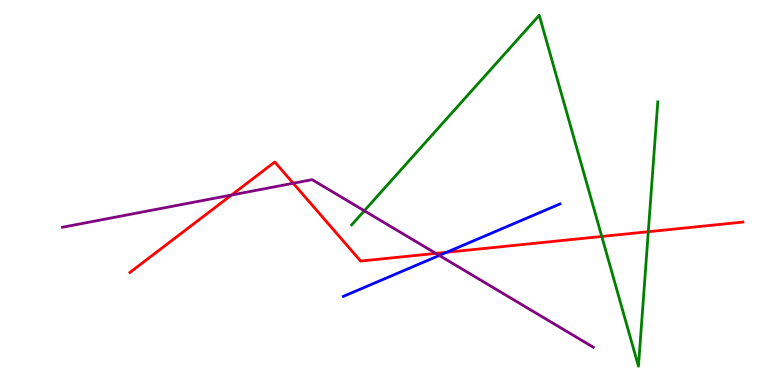[{'lines': ['blue', 'red'], 'intersections': [{'x': 5.76, 'y': 3.45}]}, {'lines': ['green', 'red'], 'intersections': [{'x': 7.76, 'y': 3.86}, {'x': 8.37, 'y': 3.98}]}, {'lines': ['purple', 'red'], 'intersections': [{'x': 2.99, 'y': 4.93}, {'x': 3.78, 'y': 5.24}, {'x': 5.62, 'y': 3.42}]}, {'lines': ['blue', 'green'], 'intersections': []}, {'lines': ['blue', 'purple'], 'intersections': [{'x': 5.67, 'y': 3.36}]}, {'lines': ['green', 'purple'], 'intersections': [{'x': 4.7, 'y': 4.53}]}]